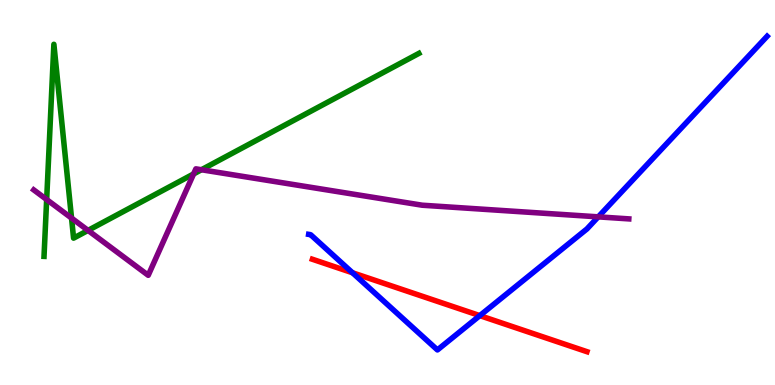[{'lines': ['blue', 'red'], 'intersections': [{'x': 4.55, 'y': 2.92}, {'x': 6.19, 'y': 1.8}]}, {'lines': ['green', 'red'], 'intersections': []}, {'lines': ['purple', 'red'], 'intersections': []}, {'lines': ['blue', 'green'], 'intersections': []}, {'lines': ['blue', 'purple'], 'intersections': [{'x': 7.72, 'y': 4.37}]}, {'lines': ['green', 'purple'], 'intersections': [{'x': 0.602, 'y': 4.82}, {'x': 0.923, 'y': 4.34}, {'x': 1.14, 'y': 4.02}, {'x': 2.5, 'y': 5.48}, {'x': 2.6, 'y': 5.59}]}]